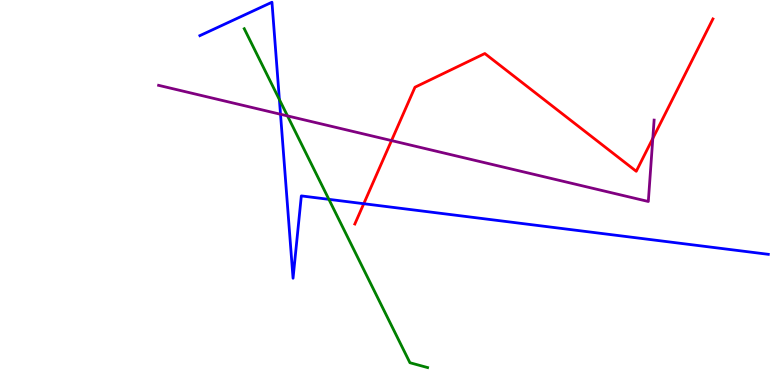[{'lines': ['blue', 'red'], 'intersections': [{'x': 4.69, 'y': 4.71}]}, {'lines': ['green', 'red'], 'intersections': []}, {'lines': ['purple', 'red'], 'intersections': [{'x': 5.05, 'y': 6.35}, {'x': 8.42, 'y': 6.41}]}, {'lines': ['blue', 'green'], 'intersections': [{'x': 3.61, 'y': 7.41}, {'x': 4.24, 'y': 4.82}]}, {'lines': ['blue', 'purple'], 'intersections': [{'x': 3.62, 'y': 7.03}]}, {'lines': ['green', 'purple'], 'intersections': [{'x': 3.71, 'y': 6.99}]}]